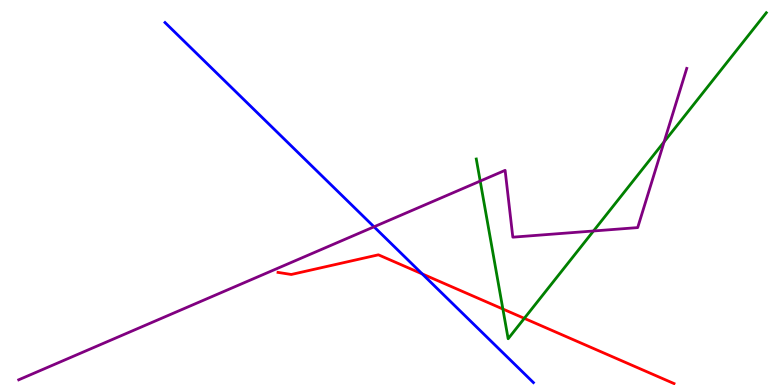[{'lines': ['blue', 'red'], 'intersections': [{'x': 5.45, 'y': 2.89}]}, {'lines': ['green', 'red'], 'intersections': [{'x': 6.49, 'y': 1.97}, {'x': 6.77, 'y': 1.73}]}, {'lines': ['purple', 'red'], 'intersections': []}, {'lines': ['blue', 'green'], 'intersections': []}, {'lines': ['blue', 'purple'], 'intersections': [{'x': 4.83, 'y': 4.11}]}, {'lines': ['green', 'purple'], 'intersections': [{'x': 6.2, 'y': 5.3}, {'x': 7.66, 'y': 4.0}, {'x': 8.57, 'y': 6.32}]}]